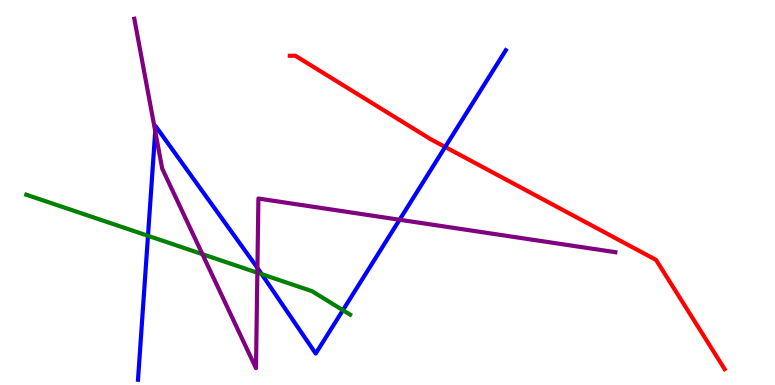[{'lines': ['blue', 'red'], 'intersections': [{'x': 5.74, 'y': 6.18}]}, {'lines': ['green', 'red'], 'intersections': []}, {'lines': ['purple', 'red'], 'intersections': []}, {'lines': ['blue', 'green'], 'intersections': [{'x': 1.91, 'y': 3.88}, {'x': 3.38, 'y': 2.88}, {'x': 4.42, 'y': 1.94}]}, {'lines': ['blue', 'purple'], 'intersections': [{'x': 2.0, 'y': 6.59}, {'x': 3.32, 'y': 3.04}, {'x': 5.16, 'y': 4.29}]}, {'lines': ['green', 'purple'], 'intersections': [{'x': 2.61, 'y': 3.4}, {'x': 3.32, 'y': 2.92}]}]